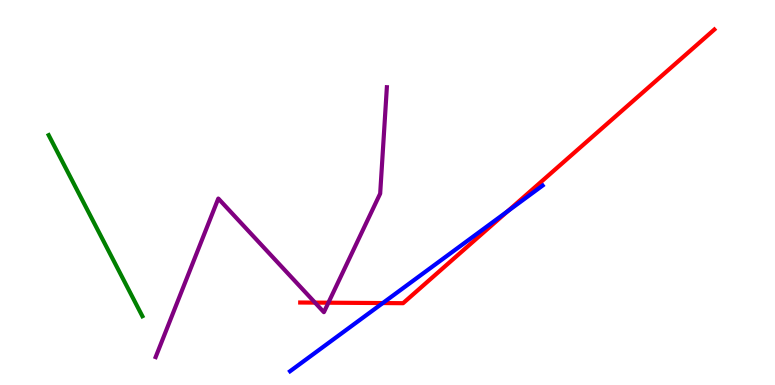[{'lines': ['blue', 'red'], 'intersections': [{'x': 4.94, 'y': 2.13}, {'x': 6.55, 'y': 4.51}]}, {'lines': ['green', 'red'], 'intersections': []}, {'lines': ['purple', 'red'], 'intersections': [{'x': 4.06, 'y': 2.14}, {'x': 4.24, 'y': 2.14}]}, {'lines': ['blue', 'green'], 'intersections': []}, {'lines': ['blue', 'purple'], 'intersections': []}, {'lines': ['green', 'purple'], 'intersections': []}]